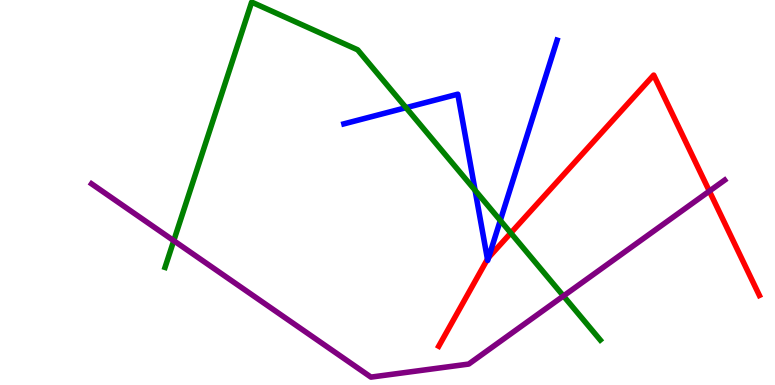[{'lines': ['blue', 'red'], 'intersections': [{'x': 6.29, 'y': 3.27}, {'x': 6.31, 'y': 3.31}]}, {'lines': ['green', 'red'], 'intersections': [{'x': 6.59, 'y': 3.95}]}, {'lines': ['purple', 'red'], 'intersections': [{'x': 9.15, 'y': 5.04}]}, {'lines': ['blue', 'green'], 'intersections': [{'x': 5.24, 'y': 7.2}, {'x': 6.13, 'y': 5.06}, {'x': 6.46, 'y': 4.27}]}, {'lines': ['blue', 'purple'], 'intersections': []}, {'lines': ['green', 'purple'], 'intersections': [{'x': 2.24, 'y': 3.75}, {'x': 7.27, 'y': 2.31}]}]